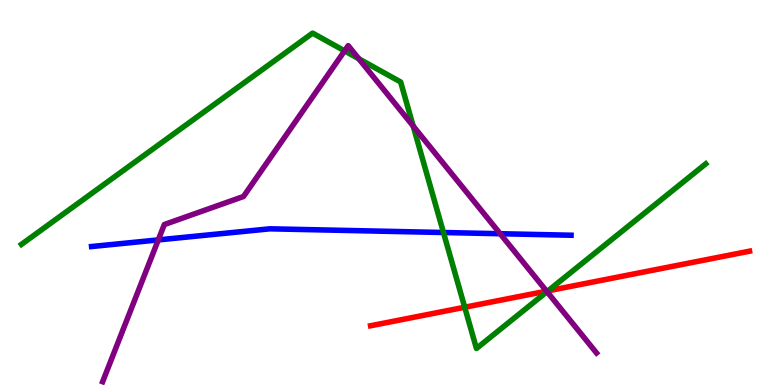[{'lines': ['blue', 'red'], 'intersections': []}, {'lines': ['green', 'red'], 'intersections': [{'x': 6.0, 'y': 2.02}, {'x': 7.07, 'y': 2.45}]}, {'lines': ['purple', 'red'], 'intersections': [{'x': 7.05, 'y': 2.44}]}, {'lines': ['blue', 'green'], 'intersections': [{'x': 5.72, 'y': 3.96}]}, {'lines': ['blue', 'purple'], 'intersections': [{'x': 2.04, 'y': 3.77}, {'x': 6.45, 'y': 3.93}]}, {'lines': ['green', 'purple'], 'intersections': [{'x': 4.45, 'y': 8.68}, {'x': 4.63, 'y': 8.47}, {'x': 5.33, 'y': 6.73}, {'x': 7.06, 'y': 2.42}]}]